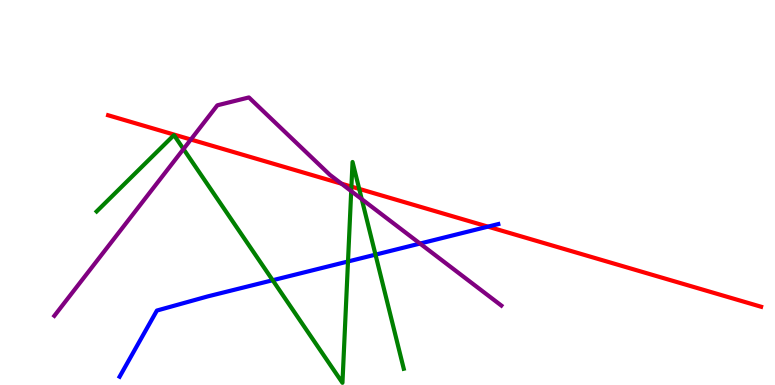[{'lines': ['blue', 'red'], 'intersections': [{'x': 6.3, 'y': 4.11}]}, {'lines': ['green', 'red'], 'intersections': [{'x': 4.53, 'y': 5.15}, {'x': 4.63, 'y': 5.09}]}, {'lines': ['purple', 'red'], 'intersections': [{'x': 2.46, 'y': 6.38}, {'x': 4.41, 'y': 5.23}]}, {'lines': ['blue', 'green'], 'intersections': [{'x': 3.52, 'y': 2.72}, {'x': 4.49, 'y': 3.21}, {'x': 4.84, 'y': 3.39}]}, {'lines': ['blue', 'purple'], 'intersections': [{'x': 5.42, 'y': 3.67}]}, {'lines': ['green', 'purple'], 'intersections': [{'x': 2.37, 'y': 6.13}, {'x': 4.53, 'y': 5.04}, {'x': 4.67, 'y': 4.83}]}]